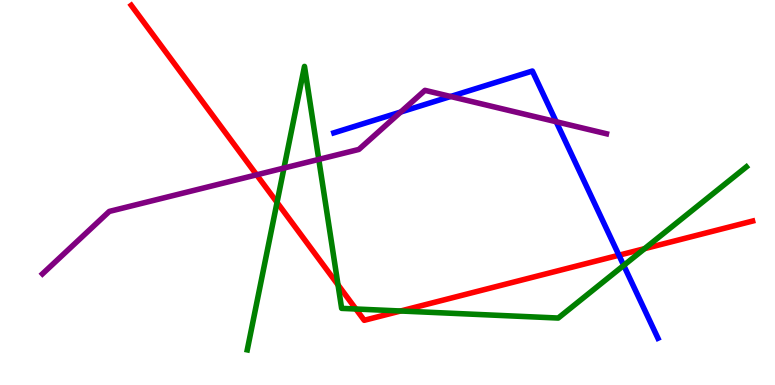[{'lines': ['blue', 'red'], 'intersections': [{'x': 7.99, 'y': 3.37}]}, {'lines': ['green', 'red'], 'intersections': [{'x': 3.57, 'y': 4.74}, {'x': 4.36, 'y': 2.6}, {'x': 4.59, 'y': 1.97}, {'x': 5.17, 'y': 1.92}, {'x': 8.32, 'y': 3.54}]}, {'lines': ['purple', 'red'], 'intersections': [{'x': 3.31, 'y': 5.46}]}, {'lines': ['blue', 'green'], 'intersections': [{'x': 8.05, 'y': 3.11}]}, {'lines': ['blue', 'purple'], 'intersections': [{'x': 5.17, 'y': 7.09}, {'x': 5.81, 'y': 7.49}, {'x': 7.18, 'y': 6.84}]}, {'lines': ['green', 'purple'], 'intersections': [{'x': 3.66, 'y': 5.64}, {'x': 4.11, 'y': 5.86}]}]